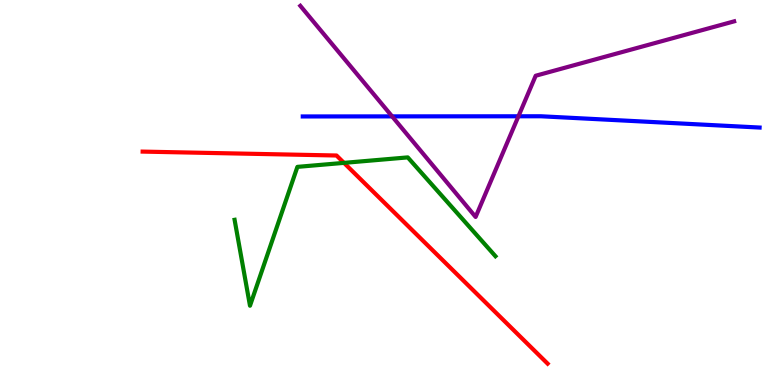[{'lines': ['blue', 'red'], 'intersections': []}, {'lines': ['green', 'red'], 'intersections': [{'x': 4.44, 'y': 5.77}]}, {'lines': ['purple', 'red'], 'intersections': []}, {'lines': ['blue', 'green'], 'intersections': []}, {'lines': ['blue', 'purple'], 'intersections': [{'x': 5.06, 'y': 6.98}, {'x': 6.69, 'y': 6.98}]}, {'lines': ['green', 'purple'], 'intersections': []}]